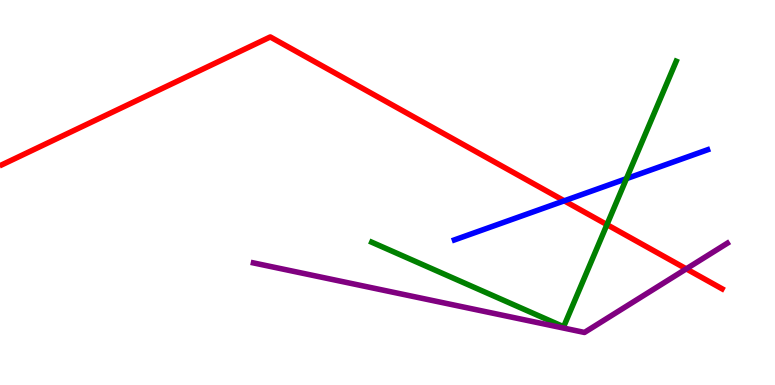[{'lines': ['blue', 'red'], 'intersections': [{'x': 7.28, 'y': 4.78}]}, {'lines': ['green', 'red'], 'intersections': [{'x': 7.83, 'y': 4.17}]}, {'lines': ['purple', 'red'], 'intersections': [{'x': 8.86, 'y': 3.02}]}, {'lines': ['blue', 'green'], 'intersections': [{'x': 8.08, 'y': 5.36}]}, {'lines': ['blue', 'purple'], 'intersections': []}, {'lines': ['green', 'purple'], 'intersections': []}]